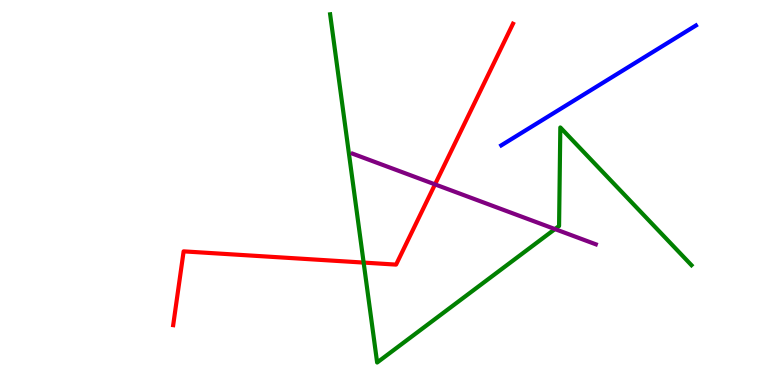[{'lines': ['blue', 'red'], 'intersections': []}, {'lines': ['green', 'red'], 'intersections': [{'x': 4.69, 'y': 3.18}]}, {'lines': ['purple', 'red'], 'intersections': [{'x': 5.61, 'y': 5.21}]}, {'lines': ['blue', 'green'], 'intersections': []}, {'lines': ['blue', 'purple'], 'intersections': []}, {'lines': ['green', 'purple'], 'intersections': [{'x': 7.16, 'y': 4.05}]}]